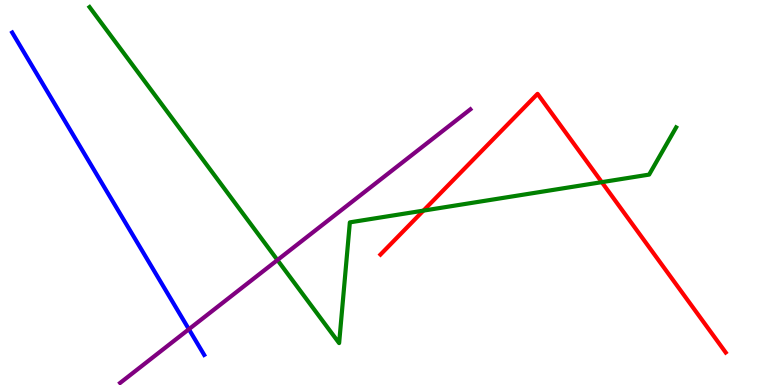[{'lines': ['blue', 'red'], 'intersections': []}, {'lines': ['green', 'red'], 'intersections': [{'x': 5.46, 'y': 4.53}, {'x': 7.77, 'y': 5.27}]}, {'lines': ['purple', 'red'], 'intersections': []}, {'lines': ['blue', 'green'], 'intersections': []}, {'lines': ['blue', 'purple'], 'intersections': [{'x': 2.44, 'y': 1.45}]}, {'lines': ['green', 'purple'], 'intersections': [{'x': 3.58, 'y': 3.25}]}]